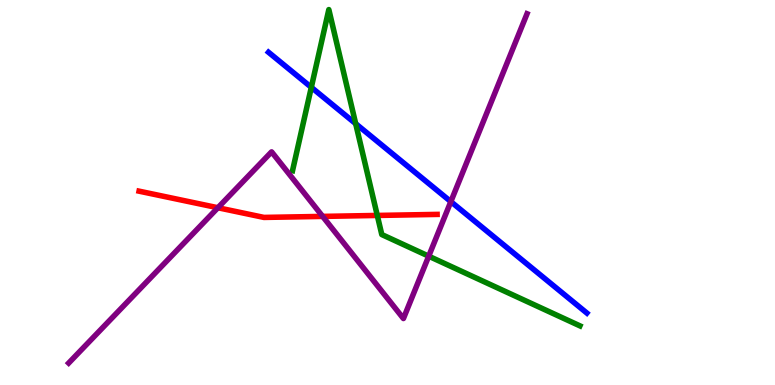[{'lines': ['blue', 'red'], 'intersections': []}, {'lines': ['green', 'red'], 'intersections': [{'x': 4.87, 'y': 4.4}]}, {'lines': ['purple', 'red'], 'intersections': [{'x': 2.81, 'y': 4.6}, {'x': 4.16, 'y': 4.38}]}, {'lines': ['blue', 'green'], 'intersections': [{'x': 4.02, 'y': 7.73}, {'x': 4.59, 'y': 6.79}]}, {'lines': ['blue', 'purple'], 'intersections': [{'x': 5.82, 'y': 4.76}]}, {'lines': ['green', 'purple'], 'intersections': [{'x': 5.53, 'y': 3.35}]}]